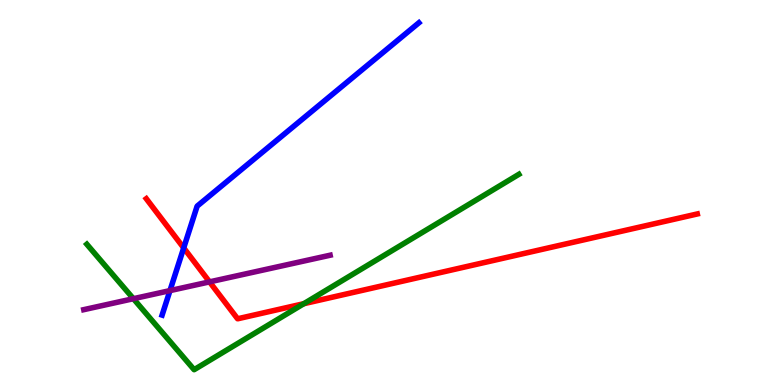[{'lines': ['blue', 'red'], 'intersections': [{'x': 2.37, 'y': 3.56}]}, {'lines': ['green', 'red'], 'intersections': [{'x': 3.92, 'y': 2.11}]}, {'lines': ['purple', 'red'], 'intersections': [{'x': 2.7, 'y': 2.68}]}, {'lines': ['blue', 'green'], 'intersections': []}, {'lines': ['blue', 'purple'], 'intersections': [{'x': 2.19, 'y': 2.45}]}, {'lines': ['green', 'purple'], 'intersections': [{'x': 1.72, 'y': 2.24}]}]